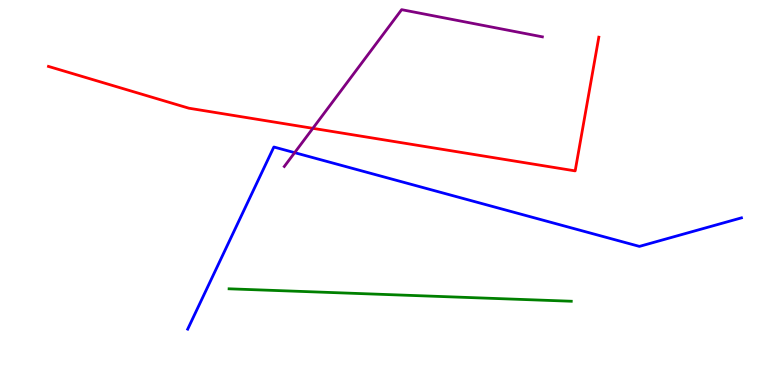[{'lines': ['blue', 'red'], 'intersections': []}, {'lines': ['green', 'red'], 'intersections': []}, {'lines': ['purple', 'red'], 'intersections': [{'x': 4.04, 'y': 6.67}]}, {'lines': ['blue', 'green'], 'intersections': []}, {'lines': ['blue', 'purple'], 'intersections': [{'x': 3.8, 'y': 6.03}]}, {'lines': ['green', 'purple'], 'intersections': []}]